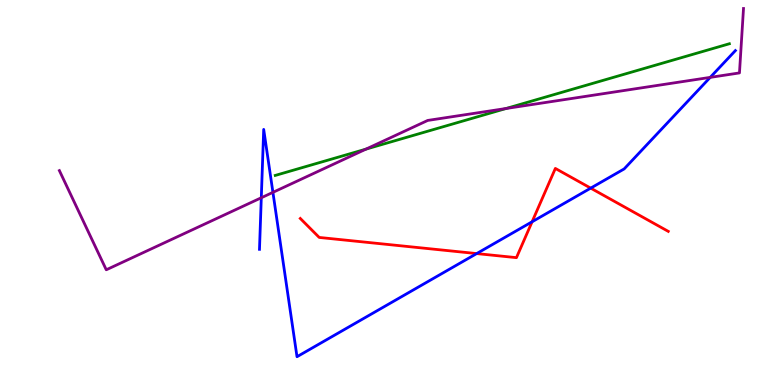[{'lines': ['blue', 'red'], 'intersections': [{'x': 6.15, 'y': 3.41}, {'x': 6.87, 'y': 4.24}, {'x': 7.62, 'y': 5.11}]}, {'lines': ['green', 'red'], 'intersections': []}, {'lines': ['purple', 'red'], 'intersections': []}, {'lines': ['blue', 'green'], 'intersections': []}, {'lines': ['blue', 'purple'], 'intersections': [{'x': 3.37, 'y': 4.86}, {'x': 3.52, 'y': 5.0}, {'x': 9.16, 'y': 7.99}]}, {'lines': ['green', 'purple'], 'intersections': [{'x': 4.72, 'y': 6.13}, {'x': 6.53, 'y': 7.18}]}]